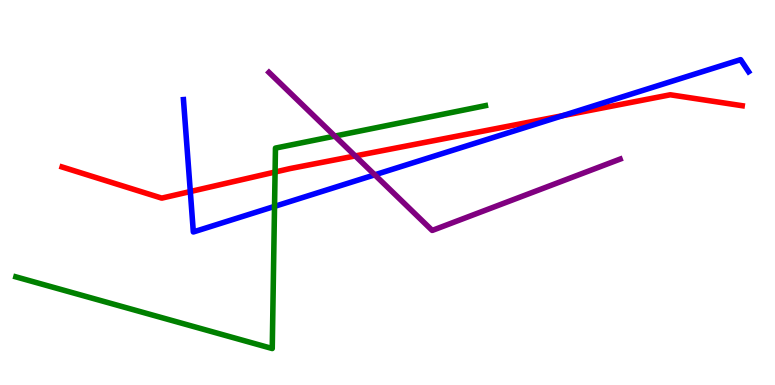[{'lines': ['blue', 'red'], 'intersections': [{'x': 2.46, 'y': 5.02}, {'x': 7.26, 'y': 7.0}]}, {'lines': ['green', 'red'], 'intersections': [{'x': 3.55, 'y': 5.53}]}, {'lines': ['purple', 'red'], 'intersections': [{'x': 4.58, 'y': 5.95}]}, {'lines': ['blue', 'green'], 'intersections': [{'x': 3.54, 'y': 4.64}]}, {'lines': ['blue', 'purple'], 'intersections': [{'x': 4.84, 'y': 5.46}]}, {'lines': ['green', 'purple'], 'intersections': [{'x': 4.32, 'y': 6.46}]}]